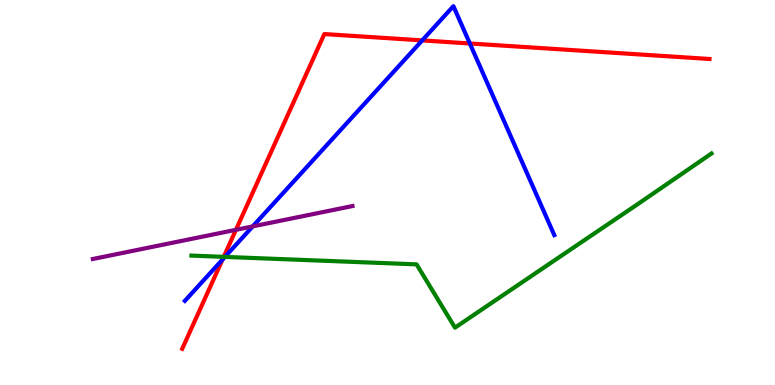[{'lines': ['blue', 'red'], 'intersections': [{'x': 2.87, 'y': 3.26}, {'x': 5.45, 'y': 8.95}, {'x': 6.06, 'y': 8.87}]}, {'lines': ['green', 'red'], 'intersections': [{'x': 2.89, 'y': 3.33}]}, {'lines': ['purple', 'red'], 'intersections': [{'x': 3.04, 'y': 4.03}]}, {'lines': ['blue', 'green'], 'intersections': [{'x': 2.9, 'y': 3.33}]}, {'lines': ['blue', 'purple'], 'intersections': [{'x': 3.26, 'y': 4.12}]}, {'lines': ['green', 'purple'], 'intersections': []}]